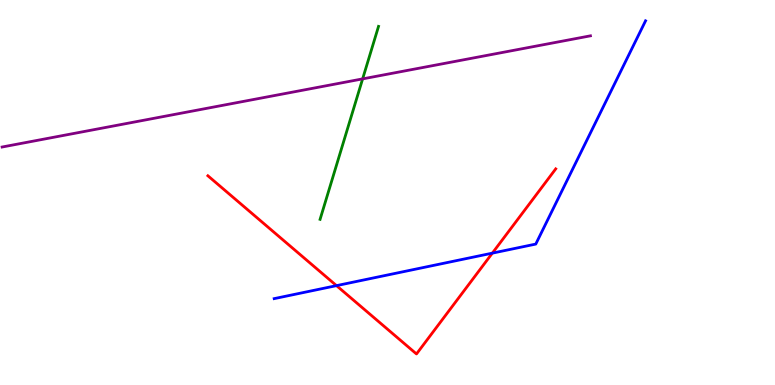[{'lines': ['blue', 'red'], 'intersections': [{'x': 4.34, 'y': 2.58}, {'x': 6.35, 'y': 3.42}]}, {'lines': ['green', 'red'], 'intersections': []}, {'lines': ['purple', 'red'], 'intersections': []}, {'lines': ['blue', 'green'], 'intersections': []}, {'lines': ['blue', 'purple'], 'intersections': []}, {'lines': ['green', 'purple'], 'intersections': [{'x': 4.68, 'y': 7.95}]}]